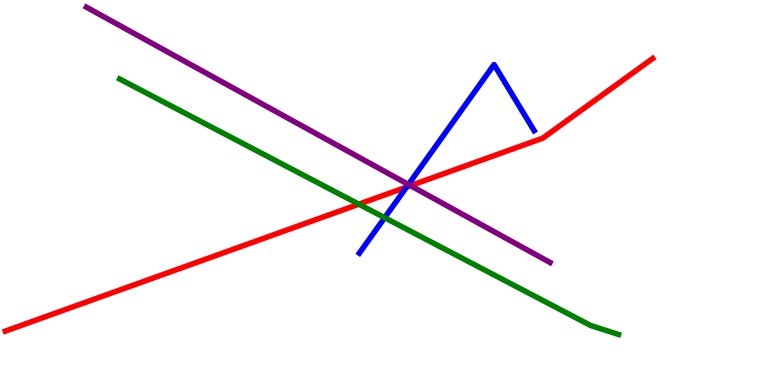[{'lines': ['blue', 'red'], 'intersections': [{'x': 5.25, 'y': 5.14}]}, {'lines': ['green', 'red'], 'intersections': [{'x': 4.63, 'y': 4.7}]}, {'lines': ['purple', 'red'], 'intersections': [{'x': 5.3, 'y': 5.18}]}, {'lines': ['blue', 'green'], 'intersections': [{'x': 4.96, 'y': 4.35}]}, {'lines': ['blue', 'purple'], 'intersections': [{'x': 5.27, 'y': 5.21}]}, {'lines': ['green', 'purple'], 'intersections': []}]